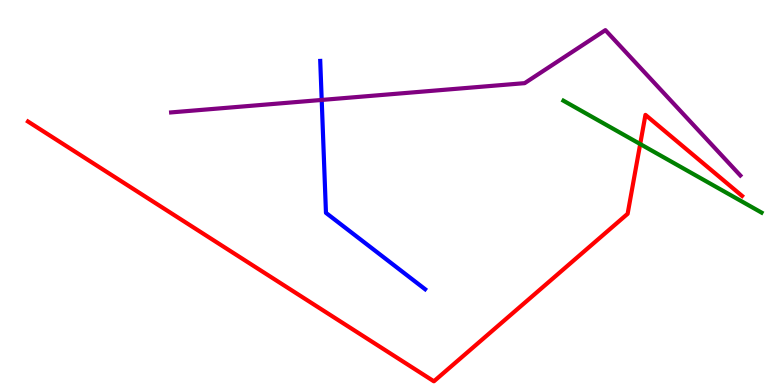[{'lines': ['blue', 'red'], 'intersections': []}, {'lines': ['green', 'red'], 'intersections': [{'x': 8.26, 'y': 6.26}]}, {'lines': ['purple', 'red'], 'intersections': []}, {'lines': ['blue', 'green'], 'intersections': []}, {'lines': ['blue', 'purple'], 'intersections': [{'x': 4.15, 'y': 7.4}]}, {'lines': ['green', 'purple'], 'intersections': []}]